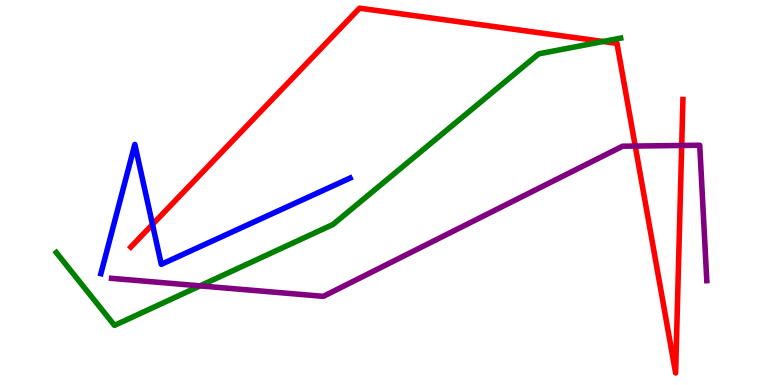[{'lines': ['blue', 'red'], 'intersections': [{'x': 1.97, 'y': 4.17}]}, {'lines': ['green', 'red'], 'intersections': [{'x': 7.78, 'y': 8.92}]}, {'lines': ['purple', 'red'], 'intersections': [{'x': 8.2, 'y': 6.21}, {'x': 8.8, 'y': 6.22}]}, {'lines': ['blue', 'green'], 'intersections': []}, {'lines': ['blue', 'purple'], 'intersections': []}, {'lines': ['green', 'purple'], 'intersections': [{'x': 2.58, 'y': 2.58}]}]